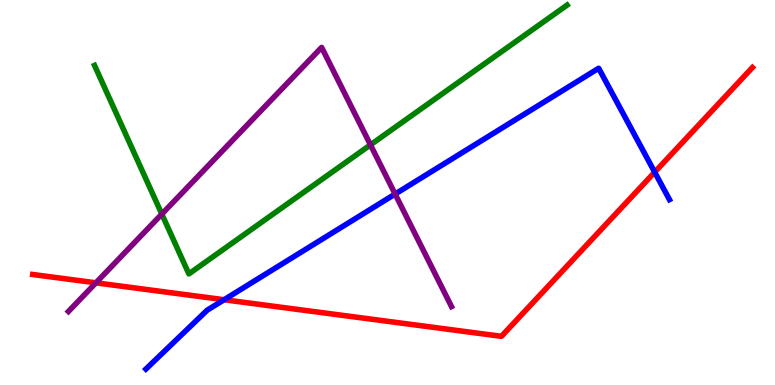[{'lines': ['blue', 'red'], 'intersections': [{'x': 2.89, 'y': 2.21}, {'x': 8.45, 'y': 5.53}]}, {'lines': ['green', 'red'], 'intersections': []}, {'lines': ['purple', 'red'], 'intersections': [{'x': 1.24, 'y': 2.65}]}, {'lines': ['blue', 'green'], 'intersections': []}, {'lines': ['blue', 'purple'], 'intersections': [{'x': 5.1, 'y': 4.96}]}, {'lines': ['green', 'purple'], 'intersections': [{'x': 2.09, 'y': 4.44}, {'x': 4.78, 'y': 6.24}]}]